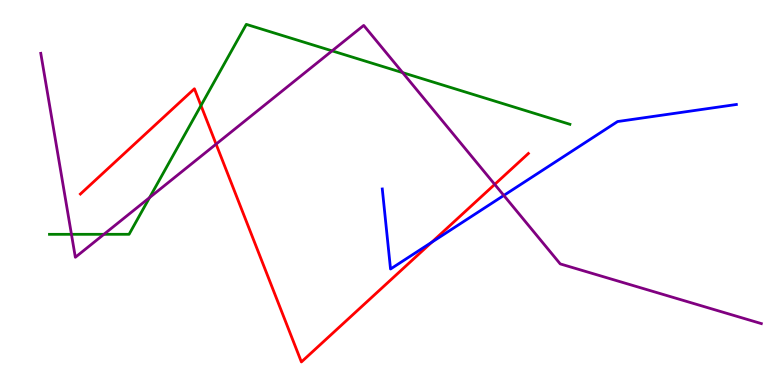[{'lines': ['blue', 'red'], 'intersections': [{'x': 5.57, 'y': 3.71}]}, {'lines': ['green', 'red'], 'intersections': [{'x': 2.59, 'y': 7.26}]}, {'lines': ['purple', 'red'], 'intersections': [{'x': 2.79, 'y': 6.26}, {'x': 6.38, 'y': 5.21}]}, {'lines': ['blue', 'green'], 'intersections': []}, {'lines': ['blue', 'purple'], 'intersections': [{'x': 6.5, 'y': 4.92}]}, {'lines': ['green', 'purple'], 'intersections': [{'x': 0.922, 'y': 3.91}, {'x': 1.34, 'y': 3.91}, {'x': 1.93, 'y': 4.87}, {'x': 4.28, 'y': 8.68}, {'x': 5.2, 'y': 8.11}]}]